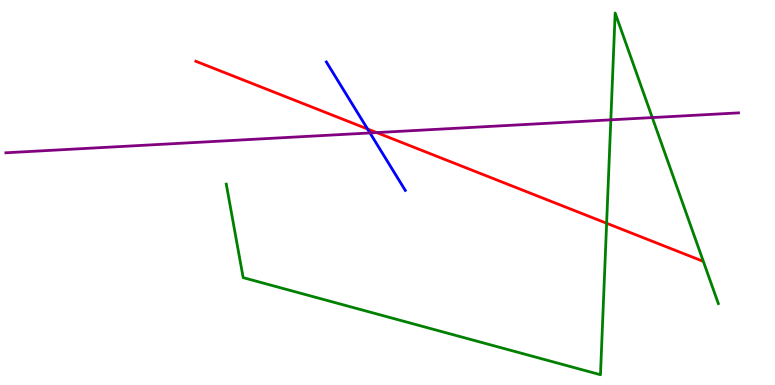[{'lines': ['blue', 'red'], 'intersections': [{'x': 4.74, 'y': 6.65}]}, {'lines': ['green', 'red'], 'intersections': [{'x': 7.83, 'y': 4.2}]}, {'lines': ['purple', 'red'], 'intersections': [{'x': 4.86, 'y': 6.56}]}, {'lines': ['blue', 'green'], 'intersections': []}, {'lines': ['blue', 'purple'], 'intersections': [{'x': 4.77, 'y': 6.55}]}, {'lines': ['green', 'purple'], 'intersections': [{'x': 7.88, 'y': 6.89}, {'x': 8.42, 'y': 6.95}]}]